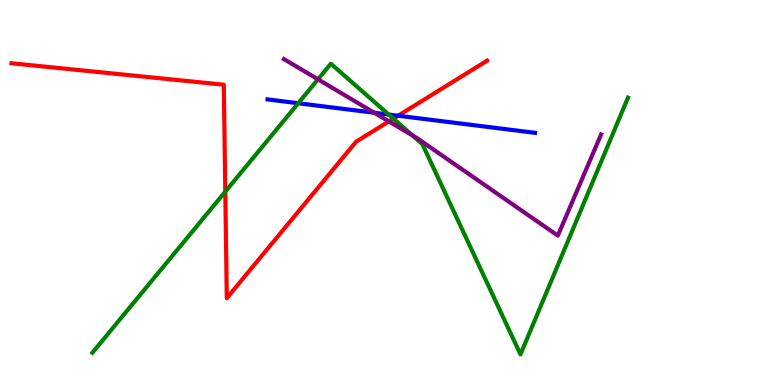[{'lines': ['blue', 'red'], 'intersections': [{'x': 5.14, 'y': 6.99}]}, {'lines': ['green', 'red'], 'intersections': [{'x': 2.91, 'y': 5.02}, {'x': 5.08, 'y': 6.92}]}, {'lines': ['purple', 'red'], 'intersections': [{'x': 5.02, 'y': 6.85}]}, {'lines': ['blue', 'green'], 'intersections': [{'x': 3.85, 'y': 7.32}, {'x': 5.02, 'y': 7.02}]}, {'lines': ['blue', 'purple'], 'intersections': [{'x': 4.83, 'y': 7.07}]}, {'lines': ['green', 'purple'], 'intersections': [{'x': 4.1, 'y': 7.94}, {'x': 5.32, 'y': 6.48}]}]